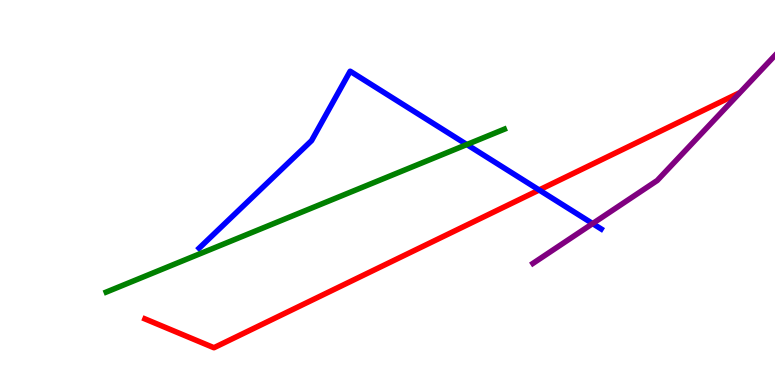[{'lines': ['blue', 'red'], 'intersections': [{'x': 6.96, 'y': 5.07}]}, {'lines': ['green', 'red'], 'intersections': []}, {'lines': ['purple', 'red'], 'intersections': []}, {'lines': ['blue', 'green'], 'intersections': [{'x': 6.02, 'y': 6.25}]}, {'lines': ['blue', 'purple'], 'intersections': [{'x': 7.65, 'y': 4.19}]}, {'lines': ['green', 'purple'], 'intersections': []}]